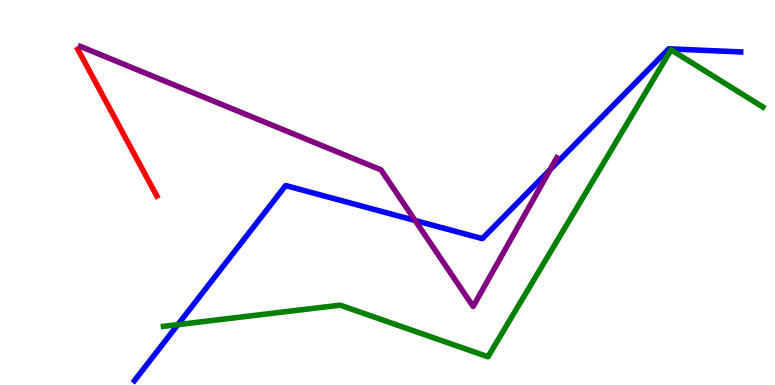[{'lines': ['blue', 'red'], 'intersections': []}, {'lines': ['green', 'red'], 'intersections': []}, {'lines': ['purple', 'red'], 'intersections': []}, {'lines': ['blue', 'green'], 'intersections': [{'x': 2.29, 'y': 1.57}]}, {'lines': ['blue', 'purple'], 'intersections': [{'x': 5.36, 'y': 4.27}, {'x': 7.1, 'y': 5.59}]}, {'lines': ['green', 'purple'], 'intersections': []}]